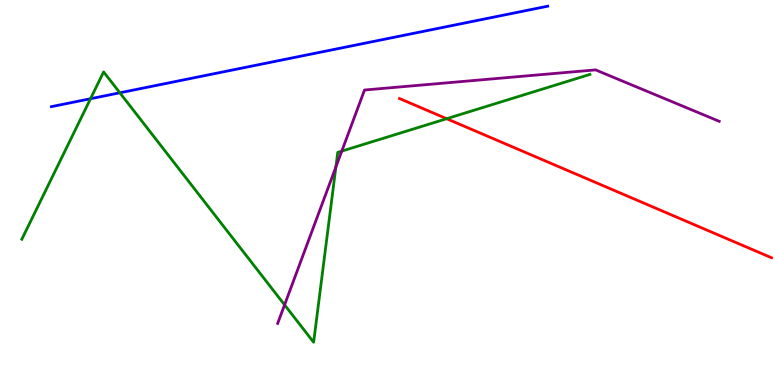[{'lines': ['blue', 'red'], 'intersections': []}, {'lines': ['green', 'red'], 'intersections': [{'x': 5.76, 'y': 6.92}]}, {'lines': ['purple', 'red'], 'intersections': []}, {'lines': ['blue', 'green'], 'intersections': [{'x': 1.17, 'y': 7.44}, {'x': 1.55, 'y': 7.59}]}, {'lines': ['blue', 'purple'], 'intersections': []}, {'lines': ['green', 'purple'], 'intersections': [{'x': 3.67, 'y': 2.08}, {'x': 4.33, 'y': 5.66}, {'x': 4.41, 'y': 6.07}]}]